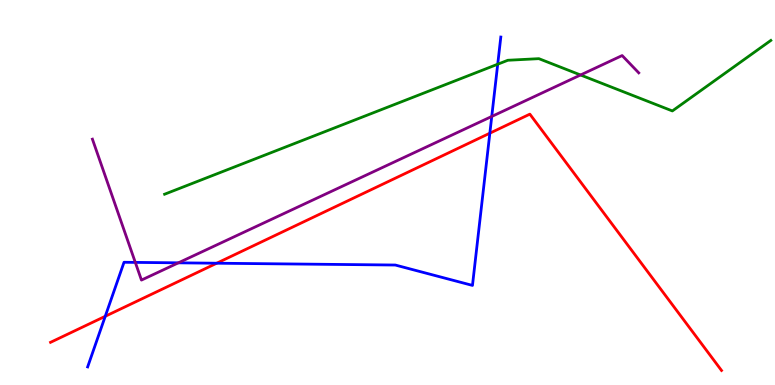[{'lines': ['blue', 'red'], 'intersections': [{'x': 1.36, 'y': 1.78}, {'x': 2.8, 'y': 3.16}, {'x': 6.32, 'y': 6.54}]}, {'lines': ['green', 'red'], 'intersections': []}, {'lines': ['purple', 'red'], 'intersections': []}, {'lines': ['blue', 'green'], 'intersections': [{'x': 6.42, 'y': 8.33}]}, {'lines': ['blue', 'purple'], 'intersections': [{'x': 1.75, 'y': 3.18}, {'x': 2.3, 'y': 3.17}, {'x': 6.35, 'y': 6.98}]}, {'lines': ['green', 'purple'], 'intersections': [{'x': 7.49, 'y': 8.05}]}]